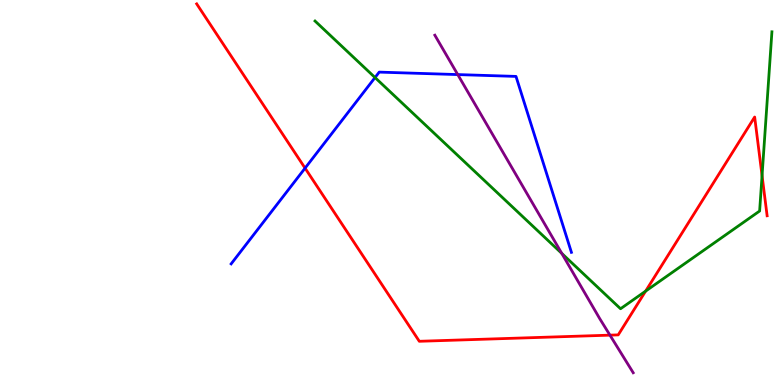[{'lines': ['blue', 'red'], 'intersections': [{'x': 3.94, 'y': 5.63}]}, {'lines': ['green', 'red'], 'intersections': [{'x': 8.33, 'y': 2.44}, {'x': 9.83, 'y': 5.44}]}, {'lines': ['purple', 'red'], 'intersections': [{'x': 7.87, 'y': 1.29}]}, {'lines': ['blue', 'green'], 'intersections': [{'x': 4.84, 'y': 7.99}]}, {'lines': ['blue', 'purple'], 'intersections': [{'x': 5.91, 'y': 8.06}]}, {'lines': ['green', 'purple'], 'intersections': [{'x': 7.25, 'y': 3.42}]}]